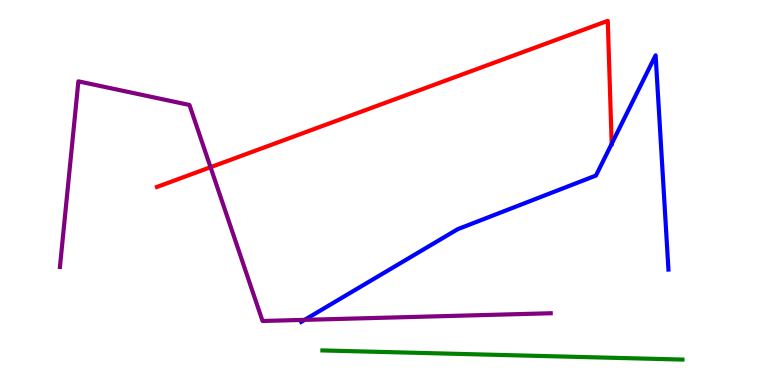[{'lines': ['blue', 'red'], 'intersections': [{'x': 7.89, 'y': 6.26}]}, {'lines': ['green', 'red'], 'intersections': []}, {'lines': ['purple', 'red'], 'intersections': [{'x': 2.72, 'y': 5.66}]}, {'lines': ['blue', 'green'], 'intersections': []}, {'lines': ['blue', 'purple'], 'intersections': [{'x': 3.93, 'y': 1.69}]}, {'lines': ['green', 'purple'], 'intersections': []}]